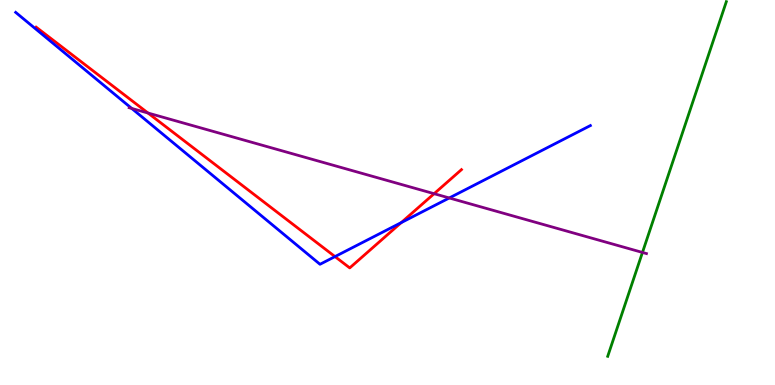[{'lines': ['blue', 'red'], 'intersections': [{'x': 4.32, 'y': 3.34}, {'x': 5.18, 'y': 4.22}]}, {'lines': ['green', 'red'], 'intersections': []}, {'lines': ['purple', 'red'], 'intersections': [{'x': 1.91, 'y': 7.06}, {'x': 5.6, 'y': 4.97}]}, {'lines': ['blue', 'green'], 'intersections': []}, {'lines': ['blue', 'purple'], 'intersections': [{'x': 1.7, 'y': 7.18}, {'x': 5.8, 'y': 4.86}]}, {'lines': ['green', 'purple'], 'intersections': [{'x': 8.29, 'y': 3.44}]}]